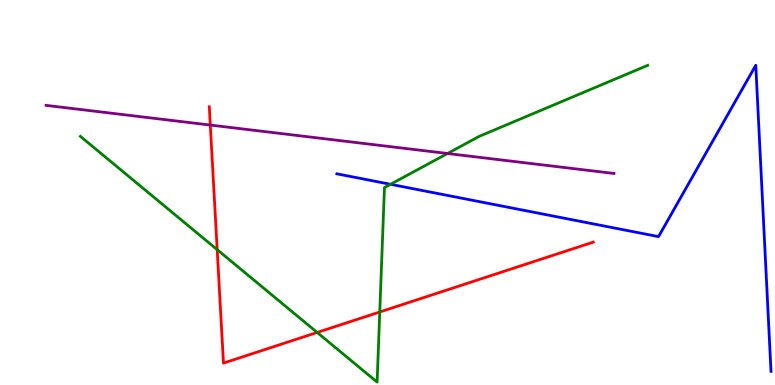[{'lines': ['blue', 'red'], 'intersections': []}, {'lines': ['green', 'red'], 'intersections': [{'x': 2.8, 'y': 3.52}, {'x': 4.09, 'y': 1.36}, {'x': 4.9, 'y': 1.9}]}, {'lines': ['purple', 'red'], 'intersections': [{'x': 2.71, 'y': 6.75}]}, {'lines': ['blue', 'green'], 'intersections': [{'x': 5.04, 'y': 5.21}]}, {'lines': ['blue', 'purple'], 'intersections': []}, {'lines': ['green', 'purple'], 'intersections': [{'x': 5.77, 'y': 6.01}]}]